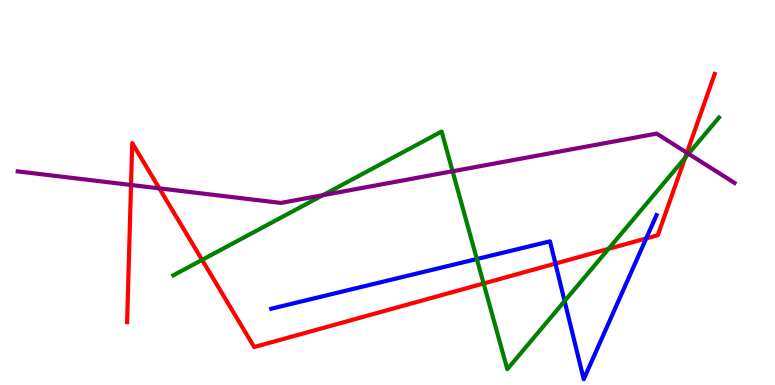[{'lines': ['blue', 'red'], 'intersections': [{'x': 7.17, 'y': 3.15}, {'x': 8.34, 'y': 3.81}]}, {'lines': ['green', 'red'], 'intersections': [{'x': 2.61, 'y': 3.25}, {'x': 6.24, 'y': 2.64}, {'x': 7.85, 'y': 3.54}, {'x': 8.84, 'y': 5.9}]}, {'lines': ['purple', 'red'], 'intersections': [{'x': 1.69, 'y': 5.2}, {'x': 2.06, 'y': 5.11}, {'x': 8.86, 'y': 6.03}]}, {'lines': ['blue', 'green'], 'intersections': [{'x': 6.15, 'y': 3.27}, {'x': 7.29, 'y': 2.18}]}, {'lines': ['blue', 'purple'], 'intersections': []}, {'lines': ['green', 'purple'], 'intersections': [{'x': 4.16, 'y': 4.93}, {'x': 5.84, 'y': 5.55}, {'x': 8.88, 'y': 6.01}]}]